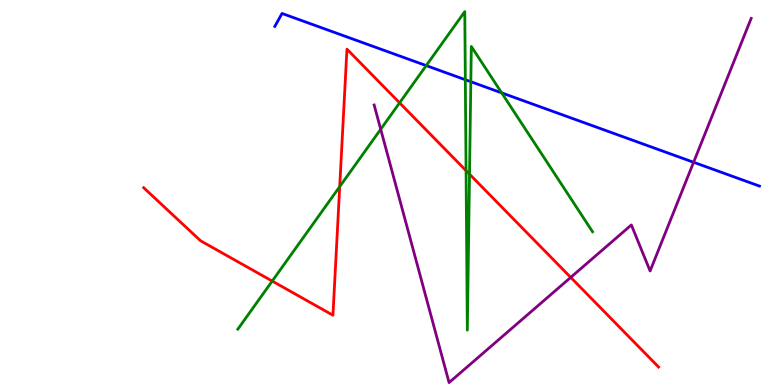[{'lines': ['blue', 'red'], 'intersections': []}, {'lines': ['green', 'red'], 'intersections': [{'x': 3.51, 'y': 2.7}, {'x': 4.38, 'y': 5.15}, {'x': 5.16, 'y': 7.33}, {'x': 6.01, 'y': 5.57}, {'x': 6.06, 'y': 5.48}]}, {'lines': ['purple', 'red'], 'intersections': [{'x': 7.36, 'y': 2.79}]}, {'lines': ['blue', 'green'], 'intersections': [{'x': 5.5, 'y': 8.3}, {'x': 6.0, 'y': 7.93}, {'x': 6.08, 'y': 7.88}, {'x': 6.47, 'y': 7.59}]}, {'lines': ['blue', 'purple'], 'intersections': [{'x': 8.95, 'y': 5.79}]}, {'lines': ['green', 'purple'], 'intersections': [{'x': 4.91, 'y': 6.64}]}]